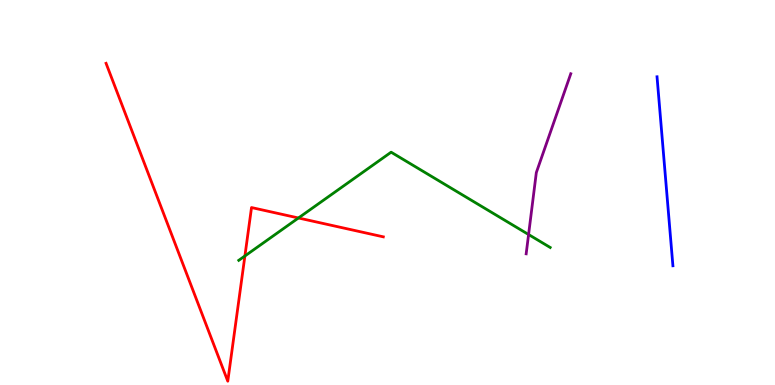[{'lines': ['blue', 'red'], 'intersections': []}, {'lines': ['green', 'red'], 'intersections': [{'x': 3.16, 'y': 3.35}, {'x': 3.85, 'y': 4.34}]}, {'lines': ['purple', 'red'], 'intersections': []}, {'lines': ['blue', 'green'], 'intersections': []}, {'lines': ['blue', 'purple'], 'intersections': []}, {'lines': ['green', 'purple'], 'intersections': [{'x': 6.82, 'y': 3.91}]}]